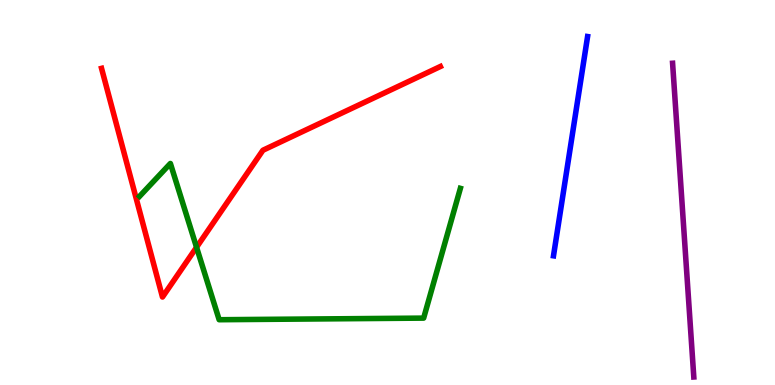[{'lines': ['blue', 'red'], 'intersections': []}, {'lines': ['green', 'red'], 'intersections': [{'x': 2.54, 'y': 3.58}]}, {'lines': ['purple', 'red'], 'intersections': []}, {'lines': ['blue', 'green'], 'intersections': []}, {'lines': ['blue', 'purple'], 'intersections': []}, {'lines': ['green', 'purple'], 'intersections': []}]